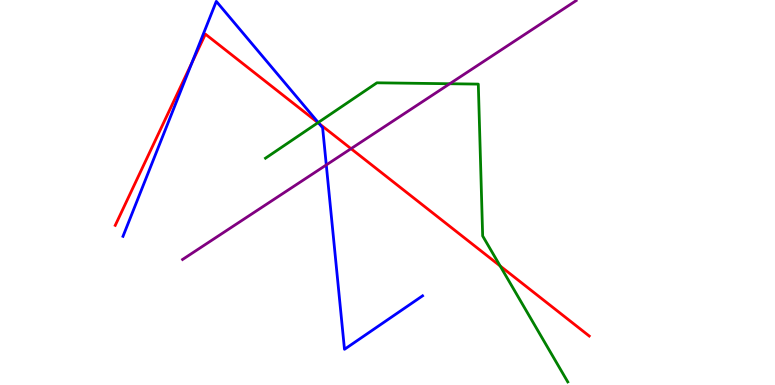[{'lines': ['blue', 'red'], 'intersections': [{'x': 2.48, 'y': 8.38}, {'x': 4.12, 'y': 6.79}]}, {'lines': ['green', 'red'], 'intersections': [{'x': 4.1, 'y': 6.81}, {'x': 6.45, 'y': 3.09}]}, {'lines': ['purple', 'red'], 'intersections': [{'x': 4.53, 'y': 6.14}]}, {'lines': ['blue', 'green'], 'intersections': [{'x': 4.11, 'y': 6.82}]}, {'lines': ['blue', 'purple'], 'intersections': [{'x': 4.21, 'y': 5.72}]}, {'lines': ['green', 'purple'], 'intersections': [{'x': 5.8, 'y': 7.82}]}]